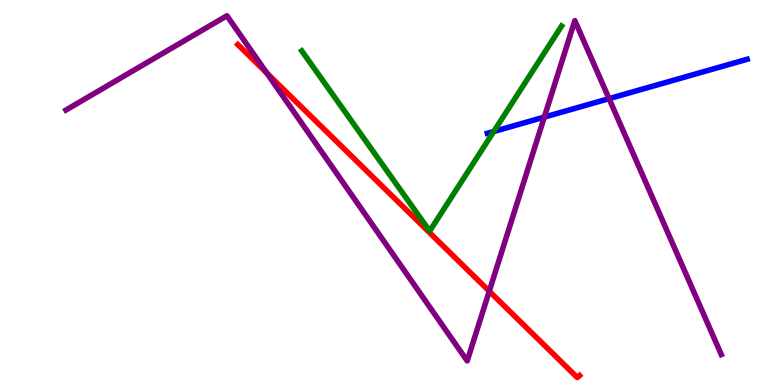[{'lines': ['blue', 'red'], 'intersections': []}, {'lines': ['green', 'red'], 'intersections': []}, {'lines': ['purple', 'red'], 'intersections': [{'x': 3.44, 'y': 8.1}, {'x': 6.31, 'y': 2.44}]}, {'lines': ['blue', 'green'], 'intersections': [{'x': 6.37, 'y': 6.58}]}, {'lines': ['blue', 'purple'], 'intersections': [{'x': 7.02, 'y': 6.96}, {'x': 7.86, 'y': 7.44}]}, {'lines': ['green', 'purple'], 'intersections': []}]